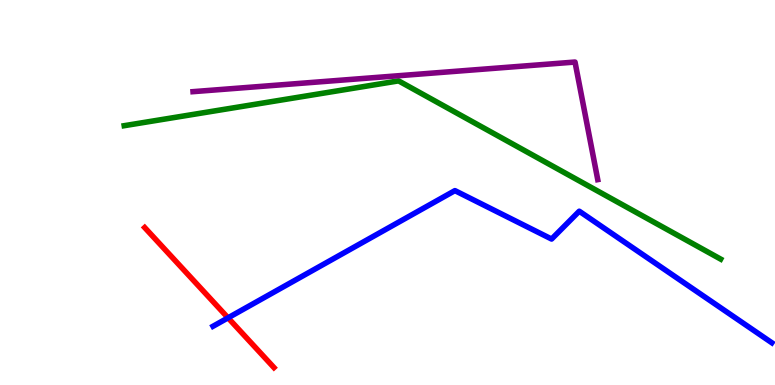[{'lines': ['blue', 'red'], 'intersections': [{'x': 2.94, 'y': 1.74}]}, {'lines': ['green', 'red'], 'intersections': []}, {'lines': ['purple', 'red'], 'intersections': []}, {'lines': ['blue', 'green'], 'intersections': []}, {'lines': ['blue', 'purple'], 'intersections': []}, {'lines': ['green', 'purple'], 'intersections': []}]